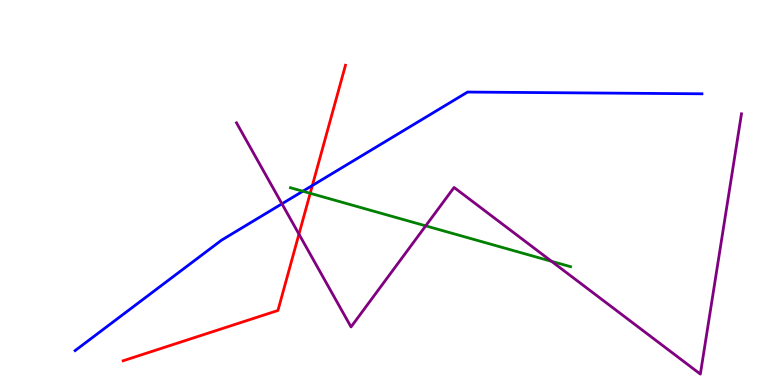[{'lines': ['blue', 'red'], 'intersections': [{'x': 4.03, 'y': 5.18}]}, {'lines': ['green', 'red'], 'intersections': [{'x': 4.0, 'y': 4.98}]}, {'lines': ['purple', 'red'], 'intersections': [{'x': 3.86, 'y': 3.92}]}, {'lines': ['blue', 'green'], 'intersections': [{'x': 3.91, 'y': 5.03}]}, {'lines': ['blue', 'purple'], 'intersections': [{'x': 3.64, 'y': 4.71}]}, {'lines': ['green', 'purple'], 'intersections': [{'x': 5.49, 'y': 4.13}, {'x': 7.12, 'y': 3.21}]}]